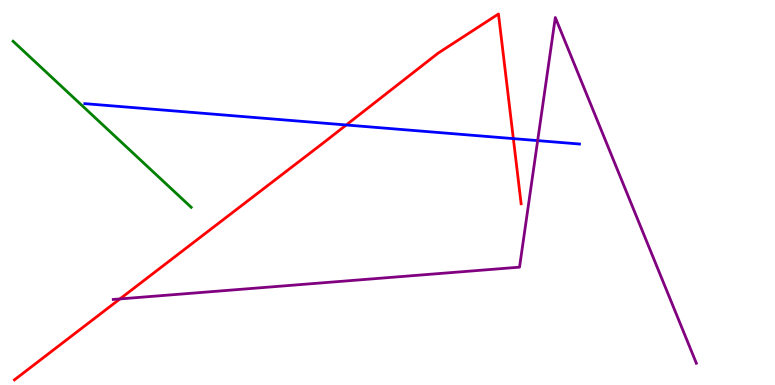[{'lines': ['blue', 'red'], 'intersections': [{'x': 4.47, 'y': 6.75}, {'x': 6.62, 'y': 6.4}]}, {'lines': ['green', 'red'], 'intersections': []}, {'lines': ['purple', 'red'], 'intersections': [{'x': 1.55, 'y': 2.24}]}, {'lines': ['blue', 'green'], 'intersections': []}, {'lines': ['blue', 'purple'], 'intersections': [{'x': 6.94, 'y': 6.35}]}, {'lines': ['green', 'purple'], 'intersections': []}]